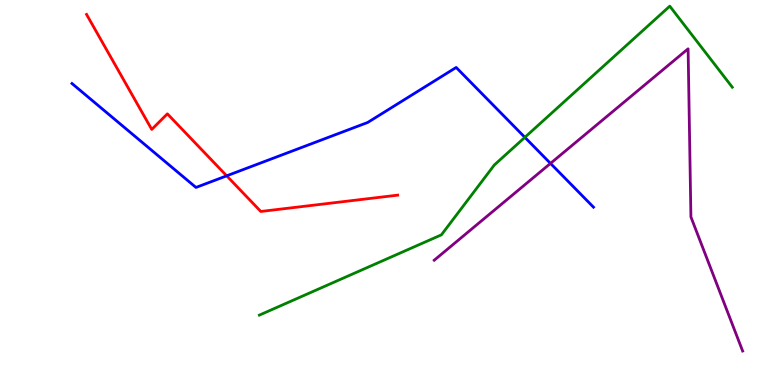[{'lines': ['blue', 'red'], 'intersections': [{'x': 2.92, 'y': 5.43}]}, {'lines': ['green', 'red'], 'intersections': []}, {'lines': ['purple', 'red'], 'intersections': []}, {'lines': ['blue', 'green'], 'intersections': [{'x': 6.77, 'y': 6.43}]}, {'lines': ['blue', 'purple'], 'intersections': [{'x': 7.1, 'y': 5.76}]}, {'lines': ['green', 'purple'], 'intersections': []}]